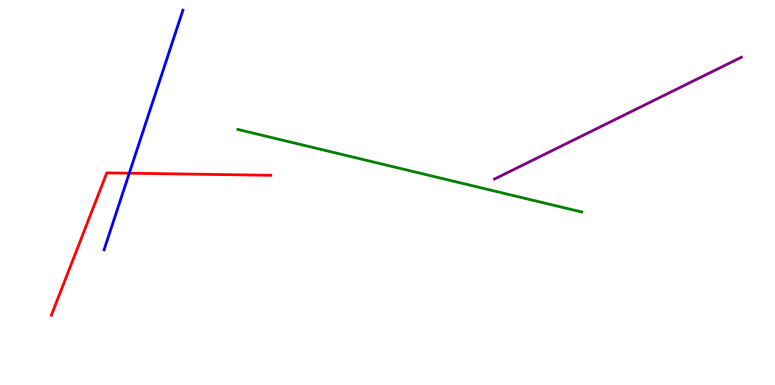[{'lines': ['blue', 'red'], 'intersections': [{'x': 1.67, 'y': 5.5}]}, {'lines': ['green', 'red'], 'intersections': []}, {'lines': ['purple', 'red'], 'intersections': []}, {'lines': ['blue', 'green'], 'intersections': []}, {'lines': ['blue', 'purple'], 'intersections': []}, {'lines': ['green', 'purple'], 'intersections': []}]